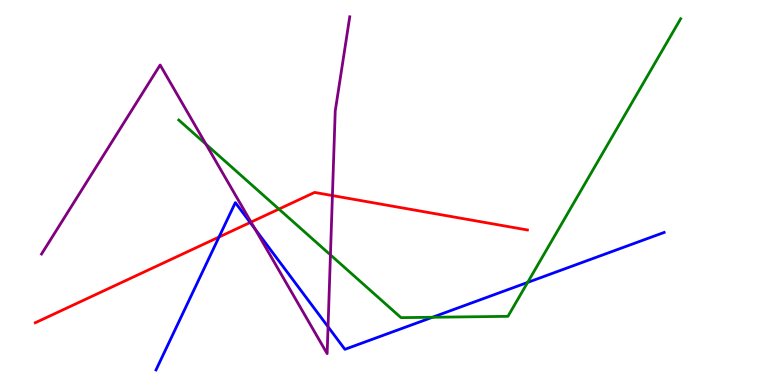[{'lines': ['blue', 'red'], 'intersections': [{'x': 2.83, 'y': 3.84}, {'x': 3.23, 'y': 4.22}]}, {'lines': ['green', 'red'], 'intersections': [{'x': 3.6, 'y': 4.57}]}, {'lines': ['purple', 'red'], 'intersections': [{'x': 3.24, 'y': 4.23}, {'x': 4.29, 'y': 4.92}]}, {'lines': ['blue', 'green'], 'intersections': [{'x': 5.58, 'y': 1.76}, {'x': 6.81, 'y': 2.66}]}, {'lines': ['blue', 'purple'], 'intersections': [{'x': 3.29, 'y': 4.05}, {'x': 4.23, 'y': 1.51}]}, {'lines': ['green', 'purple'], 'intersections': [{'x': 2.66, 'y': 6.25}, {'x': 4.26, 'y': 3.38}]}]